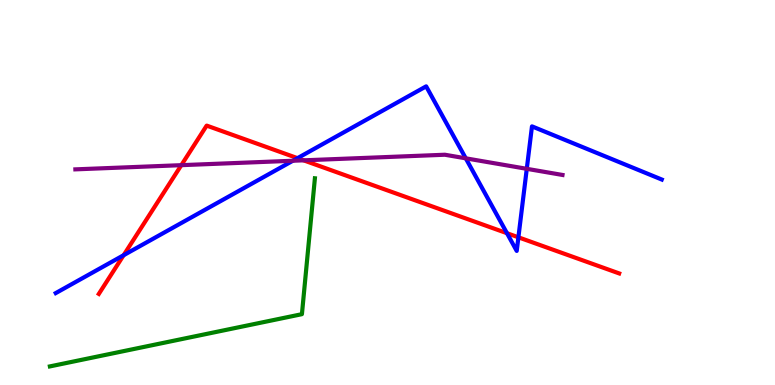[{'lines': ['blue', 'red'], 'intersections': [{'x': 1.6, 'y': 3.37}, {'x': 3.84, 'y': 5.89}, {'x': 6.54, 'y': 3.94}, {'x': 6.69, 'y': 3.84}]}, {'lines': ['green', 'red'], 'intersections': []}, {'lines': ['purple', 'red'], 'intersections': [{'x': 2.34, 'y': 5.71}, {'x': 3.92, 'y': 5.84}]}, {'lines': ['blue', 'green'], 'intersections': []}, {'lines': ['blue', 'purple'], 'intersections': [{'x': 3.78, 'y': 5.82}, {'x': 6.01, 'y': 5.89}, {'x': 6.8, 'y': 5.62}]}, {'lines': ['green', 'purple'], 'intersections': []}]